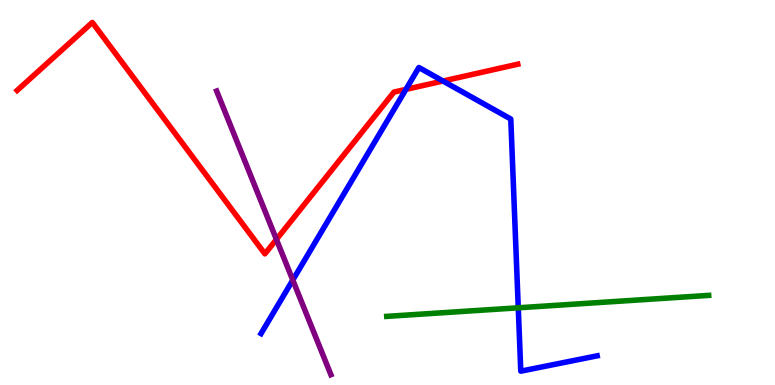[{'lines': ['blue', 'red'], 'intersections': [{'x': 5.24, 'y': 7.68}, {'x': 5.72, 'y': 7.9}]}, {'lines': ['green', 'red'], 'intersections': []}, {'lines': ['purple', 'red'], 'intersections': [{'x': 3.57, 'y': 3.78}]}, {'lines': ['blue', 'green'], 'intersections': [{'x': 6.69, 'y': 2.01}]}, {'lines': ['blue', 'purple'], 'intersections': [{'x': 3.78, 'y': 2.73}]}, {'lines': ['green', 'purple'], 'intersections': []}]